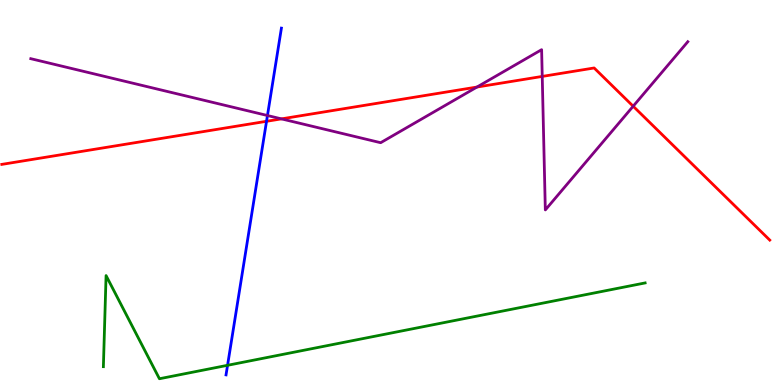[{'lines': ['blue', 'red'], 'intersections': [{'x': 3.44, 'y': 6.85}]}, {'lines': ['green', 'red'], 'intersections': []}, {'lines': ['purple', 'red'], 'intersections': [{'x': 3.63, 'y': 6.91}, {'x': 6.15, 'y': 7.74}, {'x': 7.0, 'y': 8.02}, {'x': 8.17, 'y': 7.24}]}, {'lines': ['blue', 'green'], 'intersections': [{'x': 2.94, 'y': 0.512}]}, {'lines': ['blue', 'purple'], 'intersections': [{'x': 3.45, 'y': 7.0}]}, {'lines': ['green', 'purple'], 'intersections': []}]